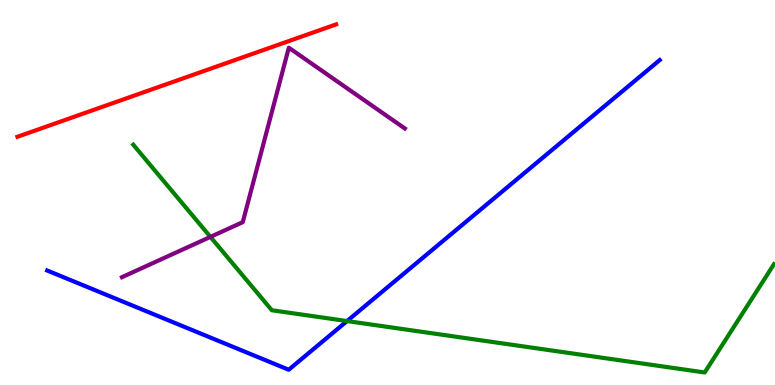[{'lines': ['blue', 'red'], 'intersections': []}, {'lines': ['green', 'red'], 'intersections': []}, {'lines': ['purple', 'red'], 'intersections': []}, {'lines': ['blue', 'green'], 'intersections': [{'x': 4.48, 'y': 1.66}]}, {'lines': ['blue', 'purple'], 'intersections': []}, {'lines': ['green', 'purple'], 'intersections': [{'x': 2.72, 'y': 3.85}]}]